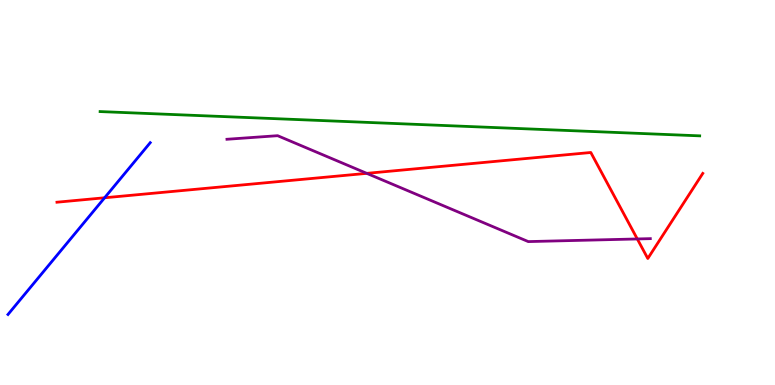[{'lines': ['blue', 'red'], 'intersections': [{'x': 1.35, 'y': 4.86}]}, {'lines': ['green', 'red'], 'intersections': []}, {'lines': ['purple', 'red'], 'intersections': [{'x': 4.73, 'y': 5.5}, {'x': 8.22, 'y': 3.79}]}, {'lines': ['blue', 'green'], 'intersections': []}, {'lines': ['blue', 'purple'], 'intersections': []}, {'lines': ['green', 'purple'], 'intersections': []}]